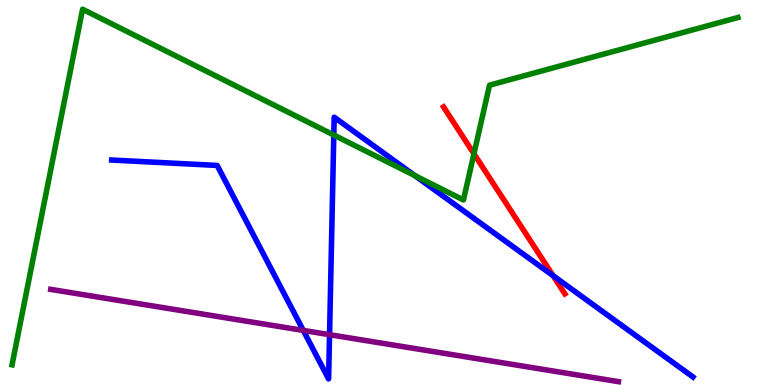[{'lines': ['blue', 'red'], 'intersections': [{'x': 7.14, 'y': 2.84}]}, {'lines': ['green', 'red'], 'intersections': [{'x': 6.12, 'y': 6.01}]}, {'lines': ['purple', 'red'], 'intersections': []}, {'lines': ['blue', 'green'], 'intersections': [{'x': 4.31, 'y': 6.49}, {'x': 5.35, 'y': 5.44}]}, {'lines': ['blue', 'purple'], 'intersections': [{'x': 3.91, 'y': 1.42}, {'x': 4.25, 'y': 1.31}]}, {'lines': ['green', 'purple'], 'intersections': []}]